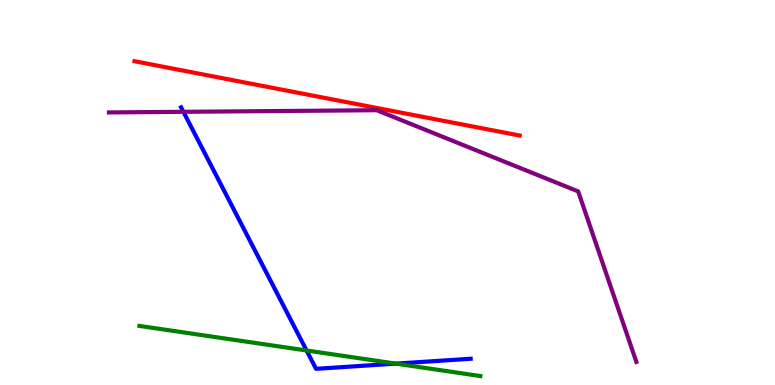[{'lines': ['blue', 'red'], 'intersections': []}, {'lines': ['green', 'red'], 'intersections': []}, {'lines': ['purple', 'red'], 'intersections': []}, {'lines': ['blue', 'green'], 'intersections': [{'x': 3.96, 'y': 0.896}, {'x': 5.11, 'y': 0.555}]}, {'lines': ['blue', 'purple'], 'intersections': [{'x': 2.37, 'y': 7.1}]}, {'lines': ['green', 'purple'], 'intersections': []}]